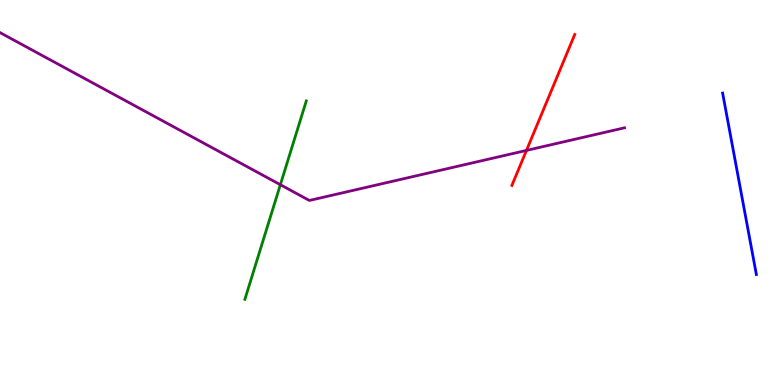[{'lines': ['blue', 'red'], 'intersections': []}, {'lines': ['green', 'red'], 'intersections': []}, {'lines': ['purple', 'red'], 'intersections': [{'x': 6.79, 'y': 6.09}]}, {'lines': ['blue', 'green'], 'intersections': []}, {'lines': ['blue', 'purple'], 'intersections': []}, {'lines': ['green', 'purple'], 'intersections': [{'x': 3.62, 'y': 5.2}]}]